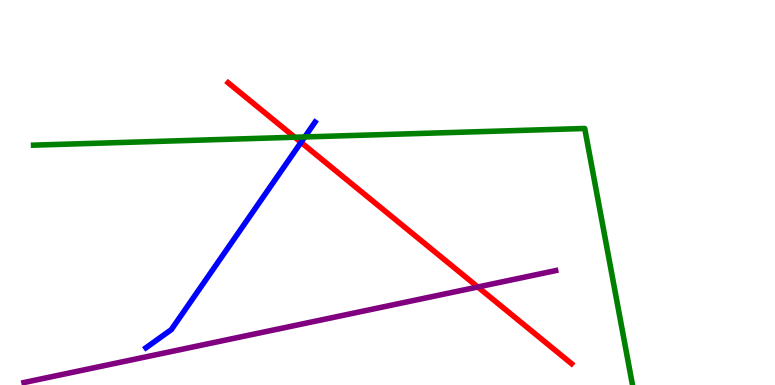[{'lines': ['blue', 'red'], 'intersections': [{'x': 3.88, 'y': 6.3}]}, {'lines': ['green', 'red'], 'intersections': [{'x': 3.8, 'y': 6.44}]}, {'lines': ['purple', 'red'], 'intersections': [{'x': 6.17, 'y': 2.55}]}, {'lines': ['blue', 'green'], 'intersections': [{'x': 3.93, 'y': 6.44}]}, {'lines': ['blue', 'purple'], 'intersections': []}, {'lines': ['green', 'purple'], 'intersections': []}]